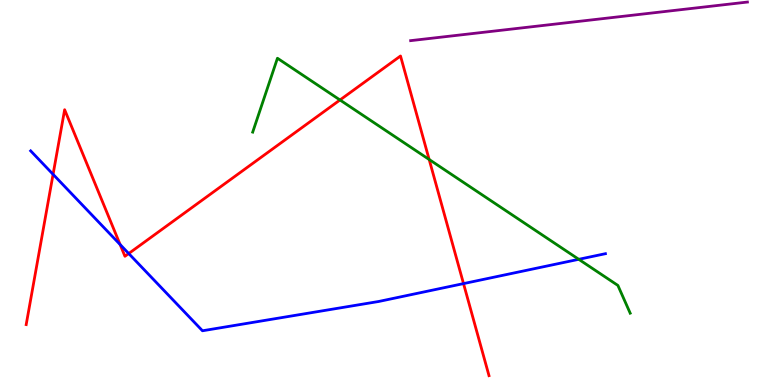[{'lines': ['blue', 'red'], 'intersections': [{'x': 0.685, 'y': 5.47}, {'x': 1.55, 'y': 3.65}, {'x': 1.66, 'y': 3.41}, {'x': 5.98, 'y': 2.63}]}, {'lines': ['green', 'red'], 'intersections': [{'x': 4.39, 'y': 7.4}, {'x': 5.54, 'y': 5.86}]}, {'lines': ['purple', 'red'], 'intersections': []}, {'lines': ['blue', 'green'], 'intersections': [{'x': 7.47, 'y': 3.26}]}, {'lines': ['blue', 'purple'], 'intersections': []}, {'lines': ['green', 'purple'], 'intersections': []}]